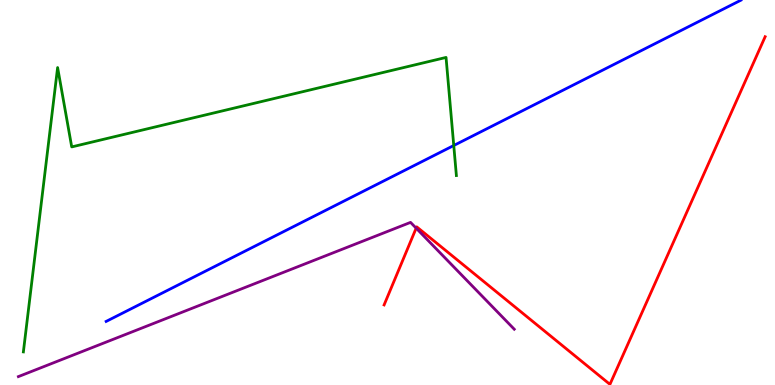[{'lines': ['blue', 'red'], 'intersections': []}, {'lines': ['green', 'red'], 'intersections': []}, {'lines': ['purple', 'red'], 'intersections': [{'x': 5.37, 'y': 4.07}]}, {'lines': ['blue', 'green'], 'intersections': [{'x': 5.85, 'y': 6.22}]}, {'lines': ['blue', 'purple'], 'intersections': []}, {'lines': ['green', 'purple'], 'intersections': []}]